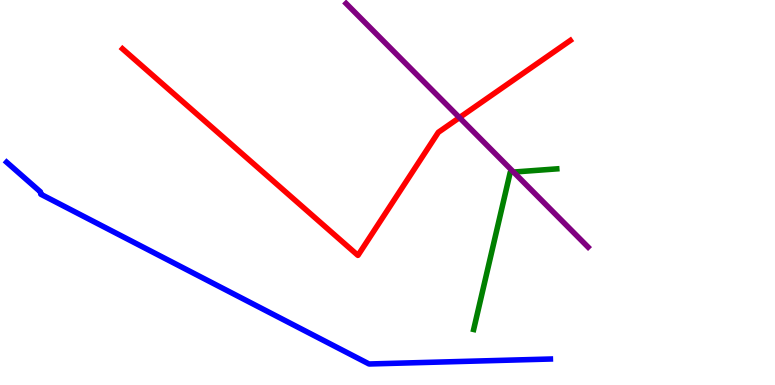[{'lines': ['blue', 'red'], 'intersections': []}, {'lines': ['green', 'red'], 'intersections': []}, {'lines': ['purple', 'red'], 'intersections': [{'x': 5.93, 'y': 6.95}]}, {'lines': ['blue', 'green'], 'intersections': []}, {'lines': ['blue', 'purple'], 'intersections': []}, {'lines': ['green', 'purple'], 'intersections': [{'x': 6.63, 'y': 5.53}]}]